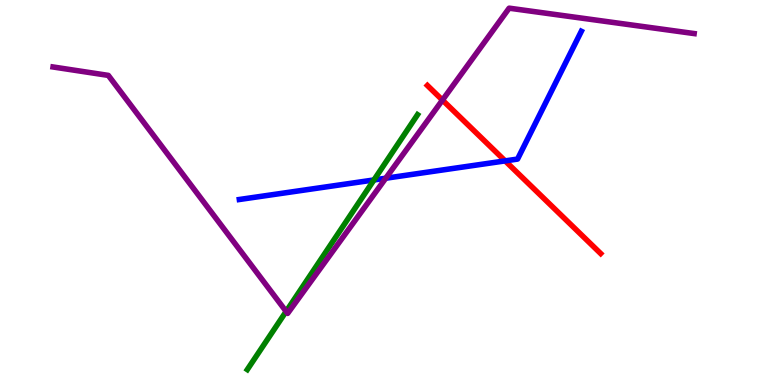[{'lines': ['blue', 'red'], 'intersections': [{'x': 6.52, 'y': 5.82}]}, {'lines': ['green', 'red'], 'intersections': []}, {'lines': ['purple', 'red'], 'intersections': [{'x': 5.71, 'y': 7.4}]}, {'lines': ['blue', 'green'], 'intersections': [{'x': 4.83, 'y': 5.33}]}, {'lines': ['blue', 'purple'], 'intersections': [{'x': 4.98, 'y': 5.37}]}, {'lines': ['green', 'purple'], 'intersections': [{'x': 3.69, 'y': 1.91}]}]